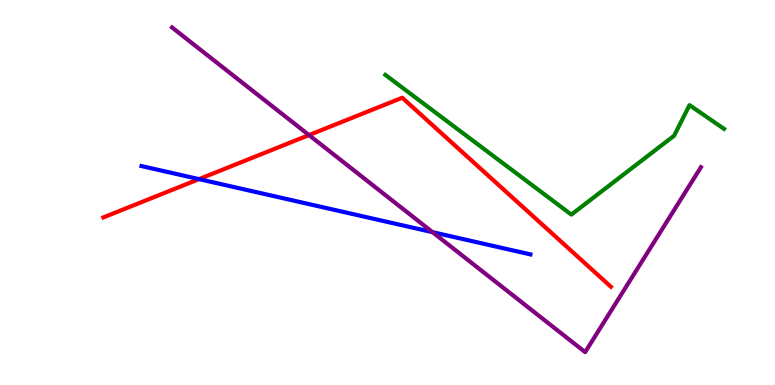[{'lines': ['blue', 'red'], 'intersections': [{'x': 2.57, 'y': 5.35}]}, {'lines': ['green', 'red'], 'intersections': []}, {'lines': ['purple', 'red'], 'intersections': [{'x': 3.99, 'y': 6.49}]}, {'lines': ['blue', 'green'], 'intersections': []}, {'lines': ['blue', 'purple'], 'intersections': [{'x': 5.58, 'y': 3.97}]}, {'lines': ['green', 'purple'], 'intersections': []}]